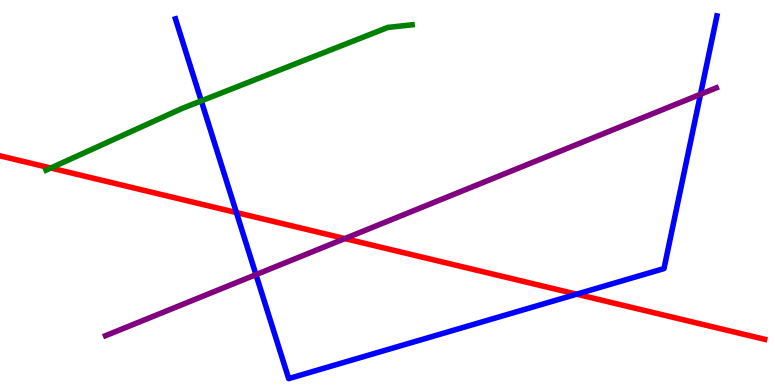[{'lines': ['blue', 'red'], 'intersections': [{'x': 3.05, 'y': 4.48}, {'x': 7.44, 'y': 2.36}]}, {'lines': ['green', 'red'], 'intersections': [{'x': 0.655, 'y': 5.64}]}, {'lines': ['purple', 'red'], 'intersections': [{'x': 4.45, 'y': 3.8}]}, {'lines': ['blue', 'green'], 'intersections': [{'x': 2.6, 'y': 7.38}]}, {'lines': ['blue', 'purple'], 'intersections': [{'x': 3.3, 'y': 2.87}, {'x': 9.04, 'y': 7.55}]}, {'lines': ['green', 'purple'], 'intersections': []}]